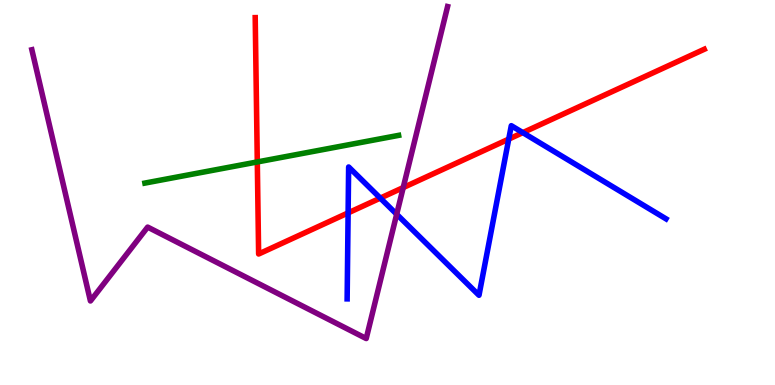[{'lines': ['blue', 'red'], 'intersections': [{'x': 4.49, 'y': 4.47}, {'x': 4.91, 'y': 4.85}, {'x': 6.56, 'y': 6.39}, {'x': 6.75, 'y': 6.56}]}, {'lines': ['green', 'red'], 'intersections': [{'x': 3.32, 'y': 5.79}]}, {'lines': ['purple', 'red'], 'intersections': [{'x': 5.2, 'y': 5.13}]}, {'lines': ['blue', 'green'], 'intersections': []}, {'lines': ['blue', 'purple'], 'intersections': [{'x': 5.12, 'y': 4.44}]}, {'lines': ['green', 'purple'], 'intersections': []}]